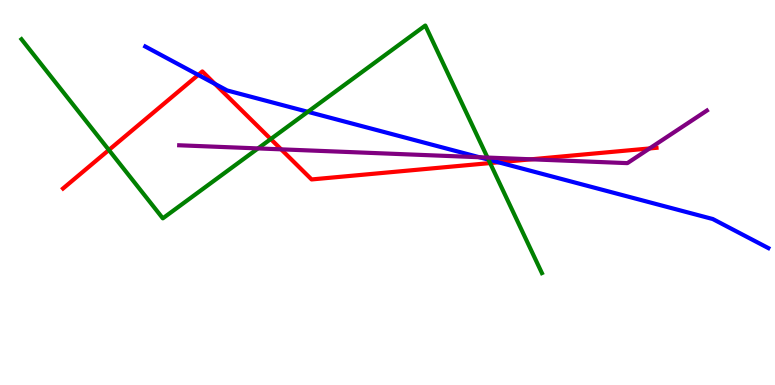[{'lines': ['blue', 'red'], 'intersections': [{'x': 2.56, 'y': 8.05}, {'x': 2.77, 'y': 7.82}, {'x': 6.43, 'y': 5.78}]}, {'lines': ['green', 'red'], 'intersections': [{'x': 1.4, 'y': 6.1}, {'x': 3.49, 'y': 6.39}, {'x': 6.32, 'y': 5.76}]}, {'lines': ['purple', 'red'], 'intersections': [{'x': 3.63, 'y': 6.12}, {'x': 6.85, 'y': 5.86}, {'x': 8.38, 'y': 6.14}]}, {'lines': ['blue', 'green'], 'intersections': [{'x': 3.97, 'y': 7.1}, {'x': 6.3, 'y': 5.85}]}, {'lines': ['blue', 'purple'], 'intersections': [{'x': 6.19, 'y': 5.92}]}, {'lines': ['green', 'purple'], 'intersections': [{'x': 3.33, 'y': 6.14}, {'x': 6.29, 'y': 5.91}]}]